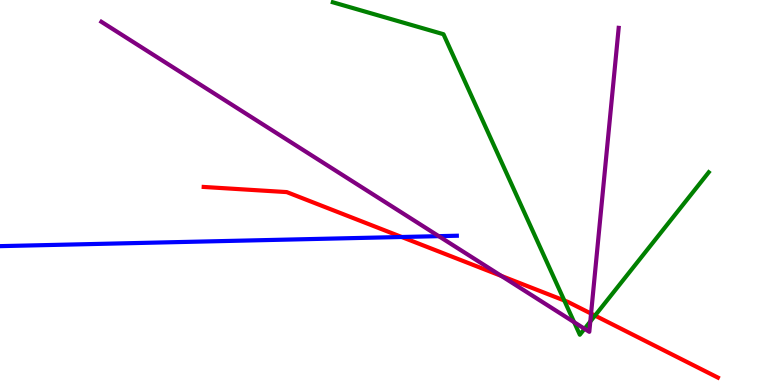[{'lines': ['blue', 'red'], 'intersections': [{'x': 5.18, 'y': 3.84}]}, {'lines': ['green', 'red'], 'intersections': [{'x': 7.28, 'y': 2.19}, {'x': 7.68, 'y': 1.8}]}, {'lines': ['purple', 'red'], 'intersections': [{'x': 6.47, 'y': 2.83}, {'x': 7.63, 'y': 1.85}]}, {'lines': ['blue', 'green'], 'intersections': []}, {'lines': ['blue', 'purple'], 'intersections': [{'x': 5.66, 'y': 3.87}]}, {'lines': ['green', 'purple'], 'intersections': [{'x': 7.41, 'y': 1.63}, {'x': 7.54, 'y': 1.46}, {'x': 7.62, 'y': 1.65}]}]